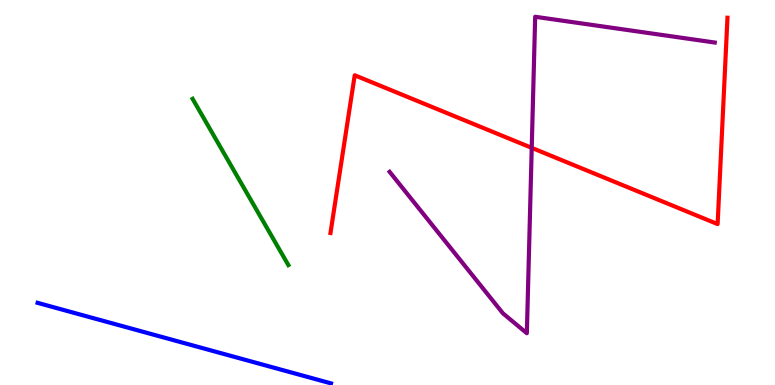[{'lines': ['blue', 'red'], 'intersections': []}, {'lines': ['green', 'red'], 'intersections': []}, {'lines': ['purple', 'red'], 'intersections': [{'x': 6.86, 'y': 6.16}]}, {'lines': ['blue', 'green'], 'intersections': []}, {'lines': ['blue', 'purple'], 'intersections': []}, {'lines': ['green', 'purple'], 'intersections': []}]